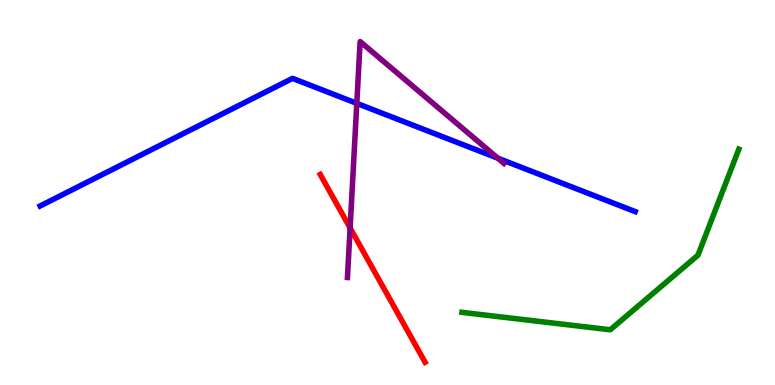[{'lines': ['blue', 'red'], 'intersections': []}, {'lines': ['green', 'red'], 'intersections': []}, {'lines': ['purple', 'red'], 'intersections': [{'x': 4.52, 'y': 4.08}]}, {'lines': ['blue', 'green'], 'intersections': []}, {'lines': ['blue', 'purple'], 'intersections': [{'x': 4.6, 'y': 7.32}, {'x': 6.42, 'y': 5.89}]}, {'lines': ['green', 'purple'], 'intersections': []}]